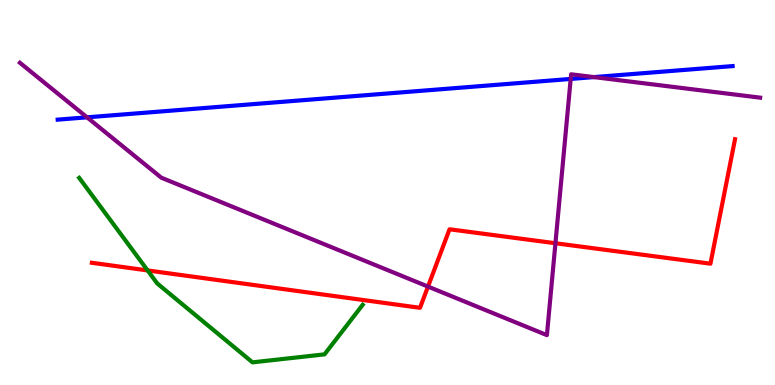[{'lines': ['blue', 'red'], 'intersections': []}, {'lines': ['green', 'red'], 'intersections': [{'x': 1.9, 'y': 2.98}]}, {'lines': ['purple', 'red'], 'intersections': [{'x': 5.52, 'y': 2.56}, {'x': 7.17, 'y': 3.68}]}, {'lines': ['blue', 'green'], 'intersections': []}, {'lines': ['blue', 'purple'], 'intersections': [{'x': 1.12, 'y': 6.95}, {'x': 7.36, 'y': 7.95}, {'x': 7.66, 'y': 8.0}]}, {'lines': ['green', 'purple'], 'intersections': []}]